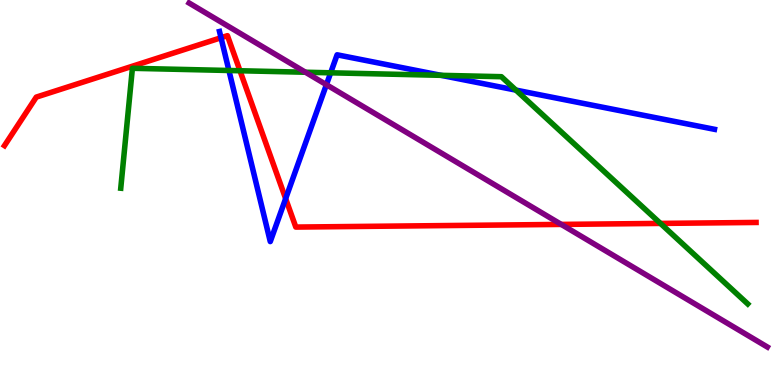[{'lines': ['blue', 'red'], 'intersections': [{'x': 2.85, 'y': 9.02}, {'x': 3.69, 'y': 4.84}]}, {'lines': ['green', 'red'], 'intersections': [{'x': 3.1, 'y': 8.16}, {'x': 8.52, 'y': 4.2}]}, {'lines': ['purple', 'red'], 'intersections': [{'x': 7.24, 'y': 4.17}]}, {'lines': ['blue', 'green'], 'intersections': [{'x': 2.95, 'y': 8.17}, {'x': 4.27, 'y': 8.11}, {'x': 5.69, 'y': 8.04}, {'x': 6.66, 'y': 7.66}]}, {'lines': ['blue', 'purple'], 'intersections': [{'x': 4.21, 'y': 7.8}]}, {'lines': ['green', 'purple'], 'intersections': [{'x': 3.94, 'y': 8.12}]}]